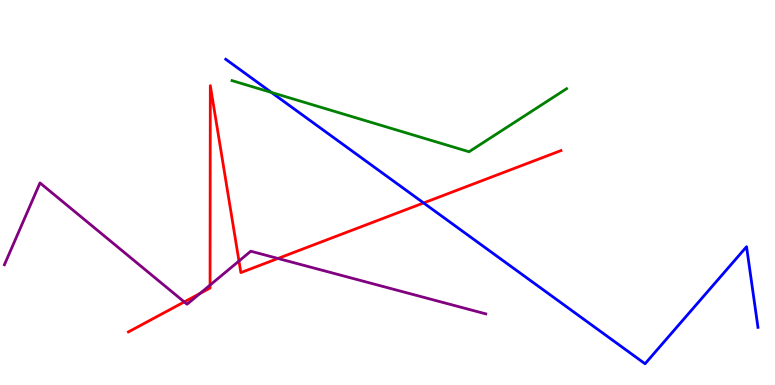[{'lines': ['blue', 'red'], 'intersections': [{'x': 5.47, 'y': 4.73}]}, {'lines': ['green', 'red'], 'intersections': []}, {'lines': ['purple', 'red'], 'intersections': [{'x': 2.38, 'y': 2.16}, {'x': 2.58, 'y': 2.38}, {'x': 2.71, 'y': 2.6}, {'x': 3.08, 'y': 3.22}, {'x': 3.59, 'y': 3.29}]}, {'lines': ['blue', 'green'], 'intersections': [{'x': 3.5, 'y': 7.6}]}, {'lines': ['blue', 'purple'], 'intersections': []}, {'lines': ['green', 'purple'], 'intersections': []}]